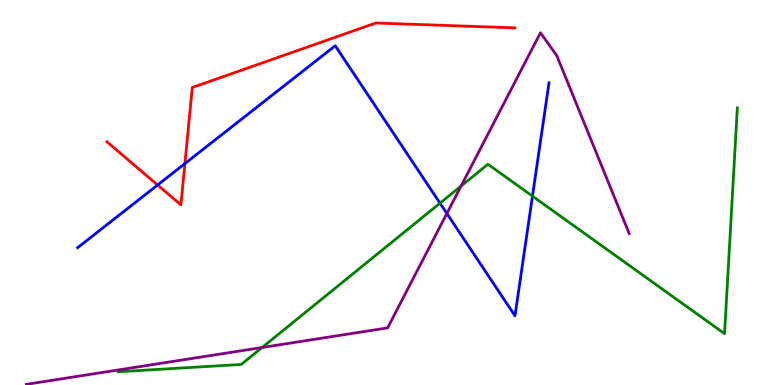[{'lines': ['blue', 'red'], 'intersections': [{'x': 2.03, 'y': 5.2}, {'x': 2.39, 'y': 5.75}]}, {'lines': ['green', 'red'], 'intersections': []}, {'lines': ['purple', 'red'], 'intersections': []}, {'lines': ['blue', 'green'], 'intersections': [{'x': 5.68, 'y': 4.72}, {'x': 6.87, 'y': 4.91}]}, {'lines': ['blue', 'purple'], 'intersections': [{'x': 5.77, 'y': 4.45}]}, {'lines': ['green', 'purple'], 'intersections': [{'x': 3.38, 'y': 0.974}, {'x': 5.95, 'y': 5.17}]}]